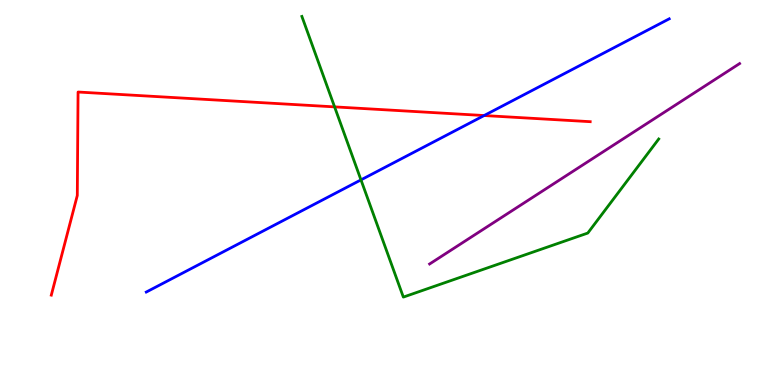[{'lines': ['blue', 'red'], 'intersections': [{'x': 6.25, 'y': 7.0}]}, {'lines': ['green', 'red'], 'intersections': [{'x': 4.32, 'y': 7.22}]}, {'lines': ['purple', 'red'], 'intersections': []}, {'lines': ['blue', 'green'], 'intersections': [{'x': 4.66, 'y': 5.33}]}, {'lines': ['blue', 'purple'], 'intersections': []}, {'lines': ['green', 'purple'], 'intersections': []}]